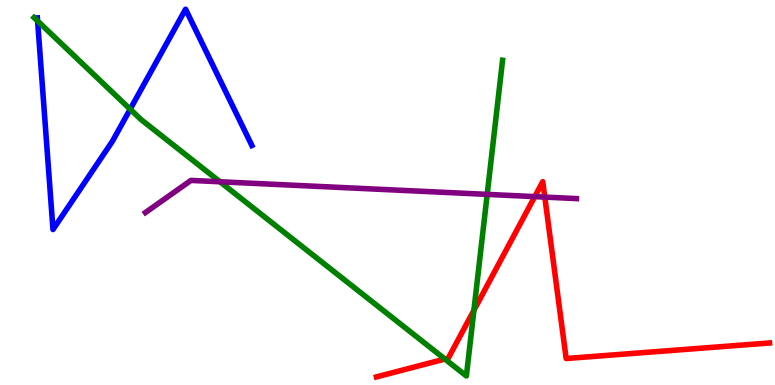[{'lines': ['blue', 'red'], 'intersections': []}, {'lines': ['green', 'red'], 'intersections': [{'x': 5.74, 'y': 0.674}, {'x': 6.11, 'y': 1.94}]}, {'lines': ['purple', 'red'], 'intersections': [{'x': 6.9, 'y': 4.89}, {'x': 7.03, 'y': 4.88}]}, {'lines': ['blue', 'green'], 'intersections': [{'x': 0.485, 'y': 9.45}, {'x': 1.68, 'y': 7.16}]}, {'lines': ['blue', 'purple'], 'intersections': []}, {'lines': ['green', 'purple'], 'intersections': [{'x': 2.84, 'y': 5.28}, {'x': 6.29, 'y': 4.95}]}]